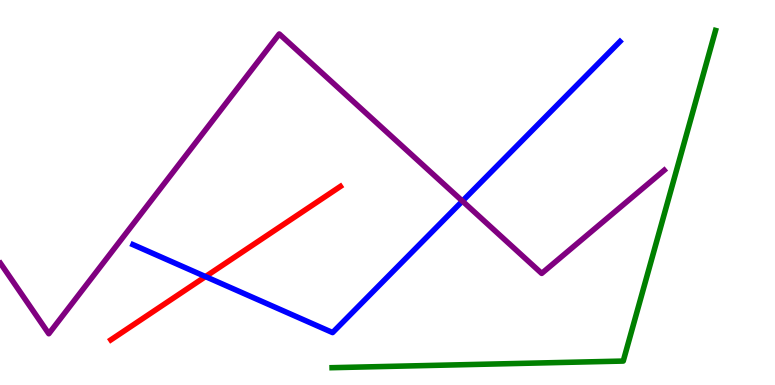[{'lines': ['blue', 'red'], 'intersections': [{'x': 2.65, 'y': 2.82}]}, {'lines': ['green', 'red'], 'intersections': []}, {'lines': ['purple', 'red'], 'intersections': []}, {'lines': ['blue', 'green'], 'intersections': []}, {'lines': ['blue', 'purple'], 'intersections': [{'x': 5.97, 'y': 4.78}]}, {'lines': ['green', 'purple'], 'intersections': []}]